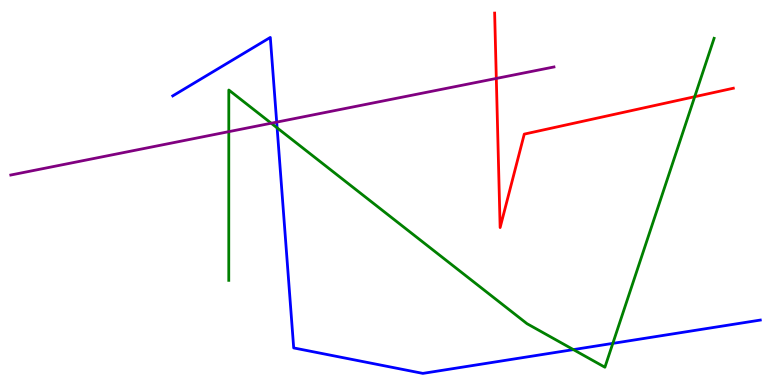[{'lines': ['blue', 'red'], 'intersections': []}, {'lines': ['green', 'red'], 'intersections': [{'x': 8.96, 'y': 7.49}]}, {'lines': ['purple', 'red'], 'intersections': [{'x': 6.4, 'y': 7.96}]}, {'lines': ['blue', 'green'], 'intersections': [{'x': 3.58, 'y': 6.68}, {'x': 7.4, 'y': 0.919}, {'x': 7.91, 'y': 1.08}]}, {'lines': ['blue', 'purple'], 'intersections': [{'x': 3.57, 'y': 6.83}]}, {'lines': ['green', 'purple'], 'intersections': [{'x': 2.95, 'y': 6.58}, {'x': 3.5, 'y': 6.8}]}]